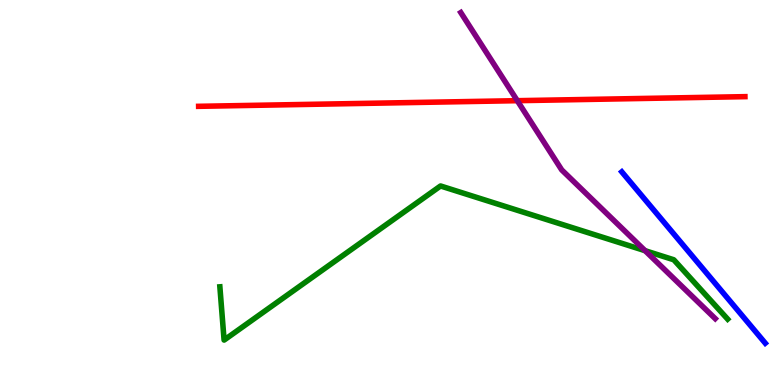[{'lines': ['blue', 'red'], 'intersections': []}, {'lines': ['green', 'red'], 'intersections': []}, {'lines': ['purple', 'red'], 'intersections': [{'x': 6.68, 'y': 7.38}]}, {'lines': ['blue', 'green'], 'intersections': []}, {'lines': ['blue', 'purple'], 'intersections': []}, {'lines': ['green', 'purple'], 'intersections': [{'x': 8.32, 'y': 3.49}]}]